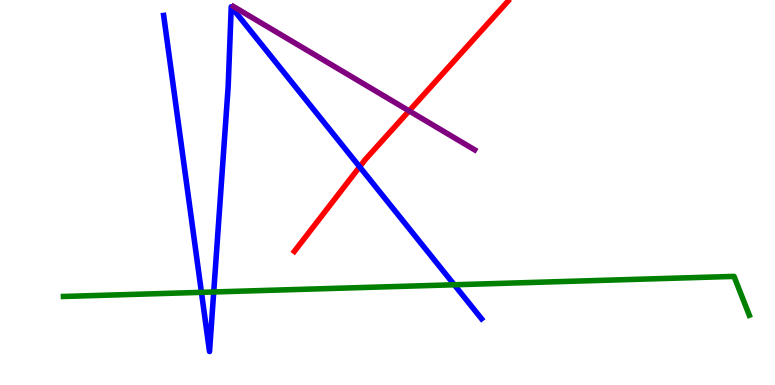[{'lines': ['blue', 'red'], 'intersections': [{'x': 4.64, 'y': 5.67}]}, {'lines': ['green', 'red'], 'intersections': []}, {'lines': ['purple', 'red'], 'intersections': [{'x': 5.28, 'y': 7.12}]}, {'lines': ['blue', 'green'], 'intersections': [{'x': 2.6, 'y': 2.41}, {'x': 2.76, 'y': 2.42}, {'x': 5.86, 'y': 2.6}]}, {'lines': ['blue', 'purple'], 'intersections': []}, {'lines': ['green', 'purple'], 'intersections': []}]